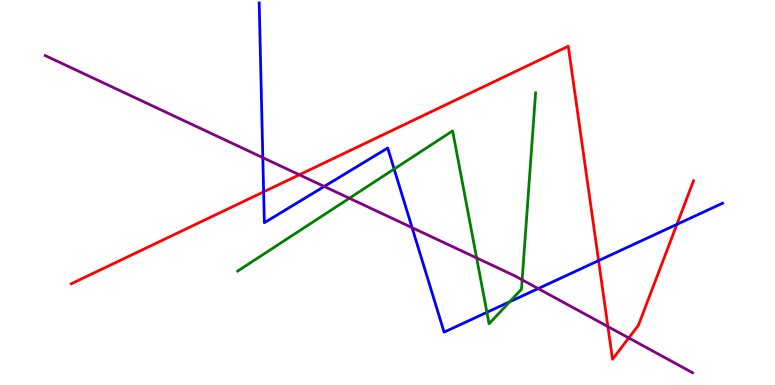[{'lines': ['blue', 'red'], 'intersections': [{'x': 3.4, 'y': 5.02}, {'x': 7.72, 'y': 3.23}, {'x': 8.73, 'y': 4.17}]}, {'lines': ['green', 'red'], 'intersections': []}, {'lines': ['purple', 'red'], 'intersections': [{'x': 3.86, 'y': 5.46}, {'x': 7.84, 'y': 1.52}, {'x': 8.11, 'y': 1.22}]}, {'lines': ['blue', 'green'], 'intersections': [{'x': 5.09, 'y': 5.61}, {'x': 6.28, 'y': 1.89}, {'x': 6.58, 'y': 2.16}]}, {'lines': ['blue', 'purple'], 'intersections': [{'x': 3.39, 'y': 5.91}, {'x': 4.18, 'y': 5.16}, {'x': 5.32, 'y': 4.09}, {'x': 6.94, 'y': 2.5}]}, {'lines': ['green', 'purple'], 'intersections': [{'x': 4.51, 'y': 4.85}, {'x': 6.15, 'y': 3.3}, {'x': 6.74, 'y': 2.73}]}]